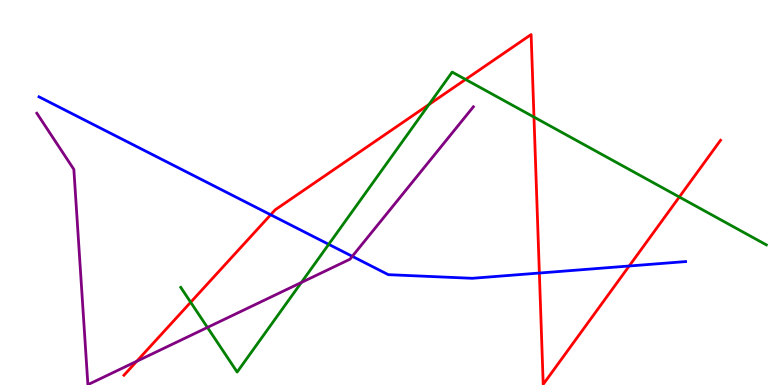[{'lines': ['blue', 'red'], 'intersections': [{'x': 3.49, 'y': 4.42}, {'x': 6.96, 'y': 2.91}, {'x': 8.12, 'y': 3.09}]}, {'lines': ['green', 'red'], 'intersections': [{'x': 2.46, 'y': 2.15}, {'x': 5.54, 'y': 7.29}, {'x': 6.01, 'y': 7.94}, {'x': 6.89, 'y': 6.96}, {'x': 8.77, 'y': 4.88}]}, {'lines': ['purple', 'red'], 'intersections': [{'x': 1.76, 'y': 0.616}]}, {'lines': ['blue', 'green'], 'intersections': [{'x': 4.24, 'y': 3.65}]}, {'lines': ['blue', 'purple'], 'intersections': [{'x': 4.55, 'y': 3.34}]}, {'lines': ['green', 'purple'], 'intersections': [{'x': 2.68, 'y': 1.5}, {'x': 3.89, 'y': 2.66}]}]